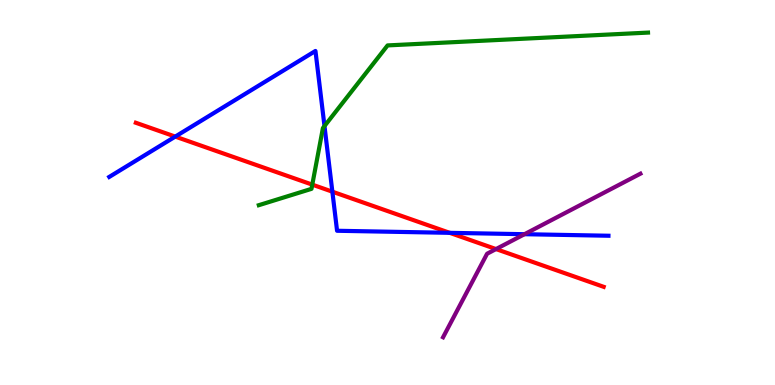[{'lines': ['blue', 'red'], 'intersections': [{'x': 2.26, 'y': 6.45}, {'x': 4.29, 'y': 5.02}, {'x': 5.8, 'y': 3.95}]}, {'lines': ['green', 'red'], 'intersections': [{'x': 4.03, 'y': 5.2}]}, {'lines': ['purple', 'red'], 'intersections': [{'x': 6.4, 'y': 3.53}]}, {'lines': ['blue', 'green'], 'intersections': [{'x': 4.19, 'y': 6.73}]}, {'lines': ['blue', 'purple'], 'intersections': [{'x': 6.77, 'y': 3.92}]}, {'lines': ['green', 'purple'], 'intersections': []}]